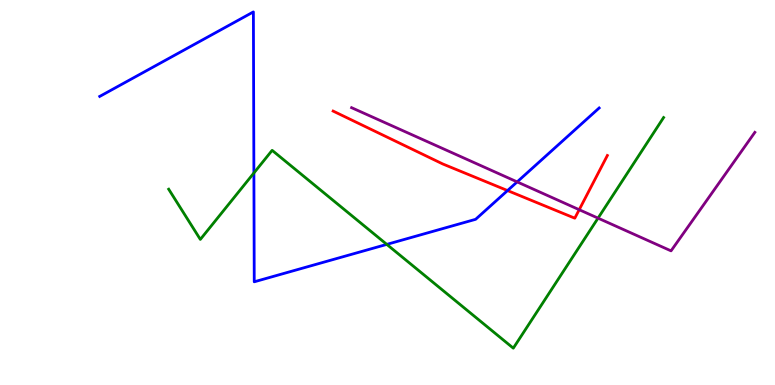[{'lines': ['blue', 'red'], 'intersections': [{'x': 6.55, 'y': 5.05}]}, {'lines': ['green', 'red'], 'intersections': []}, {'lines': ['purple', 'red'], 'intersections': [{'x': 7.47, 'y': 4.55}]}, {'lines': ['blue', 'green'], 'intersections': [{'x': 3.28, 'y': 5.51}, {'x': 4.99, 'y': 3.65}]}, {'lines': ['blue', 'purple'], 'intersections': [{'x': 6.67, 'y': 5.28}]}, {'lines': ['green', 'purple'], 'intersections': [{'x': 7.72, 'y': 4.33}]}]